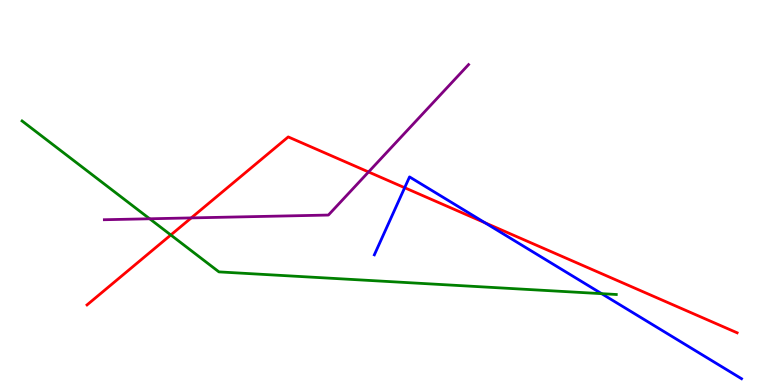[{'lines': ['blue', 'red'], 'intersections': [{'x': 5.22, 'y': 5.12}, {'x': 6.26, 'y': 4.21}]}, {'lines': ['green', 'red'], 'intersections': [{'x': 2.2, 'y': 3.9}]}, {'lines': ['purple', 'red'], 'intersections': [{'x': 2.47, 'y': 4.34}, {'x': 4.76, 'y': 5.53}]}, {'lines': ['blue', 'green'], 'intersections': [{'x': 7.76, 'y': 2.37}]}, {'lines': ['blue', 'purple'], 'intersections': []}, {'lines': ['green', 'purple'], 'intersections': [{'x': 1.93, 'y': 4.32}]}]